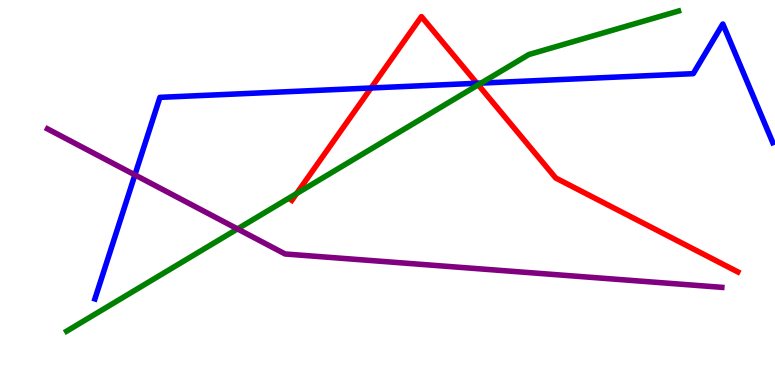[{'lines': ['blue', 'red'], 'intersections': [{'x': 4.79, 'y': 7.71}, {'x': 6.15, 'y': 7.84}]}, {'lines': ['green', 'red'], 'intersections': [{'x': 3.83, 'y': 4.97}, {'x': 6.17, 'y': 7.8}]}, {'lines': ['purple', 'red'], 'intersections': []}, {'lines': ['blue', 'green'], 'intersections': [{'x': 6.21, 'y': 7.84}]}, {'lines': ['blue', 'purple'], 'intersections': [{'x': 1.74, 'y': 5.46}]}, {'lines': ['green', 'purple'], 'intersections': [{'x': 3.06, 'y': 4.05}]}]